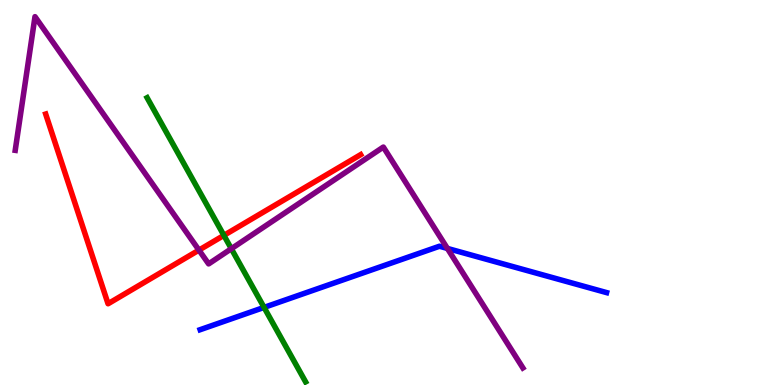[{'lines': ['blue', 'red'], 'intersections': []}, {'lines': ['green', 'red'], 'intersections': [{'x': 2.89, 'y': 3.89}]}, {'lines': ['purple', 'red'], 'intersections': [{'x': 2.57, 'y': 3.5}]}, {'lines': ['blue', 'green'], 'intersections': [{'x': 3.41, 'y': 2.02}]}, {'lines': ['blue', 'purple'], 'intersections': [{'x': 5.77, 'y': 3.55}]}, {'lines': ['green', 'purple'], 'intersections': [{'x': 2.98, 'y': 3.54}]}]